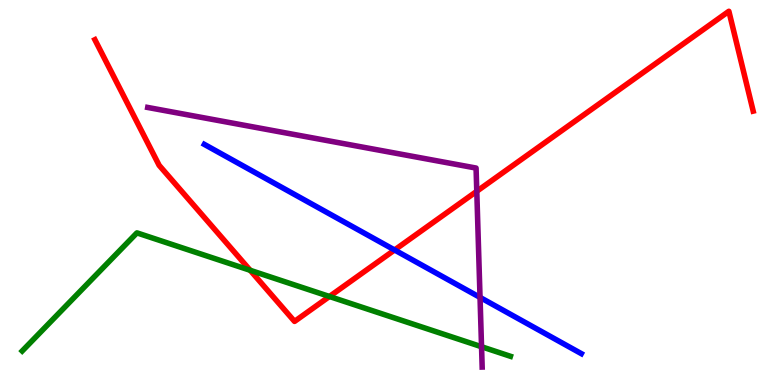[{'lines': ['blue', 'red'], 'intersections': [{'x': 5.09, 'y': 3.51}]}, {'lines': ['green', 'red'], 'intersections': [{'x': 3.23, 'y': 2.98}, {'x': 4.25, 'y': 2.3}]}, {'lines': ['purple', 'red'], 'intersections': [{'x': 6.15, 'y': 5.03}]}, {'lines': ['blue', 'green'], 'intersections': []}, {'lines': ['blue', 'purple'], 'intersections': [{'x': 6.19, 'y': 2.28}]}, {'lines': ['green', 'purple'], 'intersections': [{'x': 6.21, 'y': 0.994}]}]